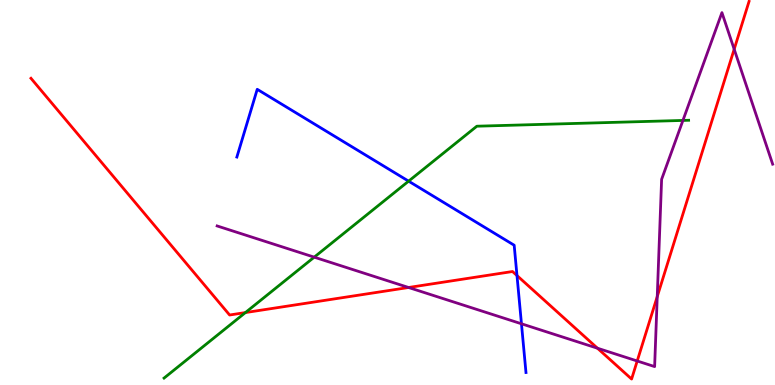[{'lines': ['blue', 'red'], 'intersections': [{'x': 6.67, 'y': 2.84}]}, {'lines': ['green', 'red'], 'intersections': [{'x': 3.17, 'y': 1.88}]}, {'lines': ['purple', 'red'], 'intersections': [{'x': 5.27, 'y': 2.53}, {'x': 7.71, 'y': 0.956}, {'x': 8.22, 'y': 0.624}, {'x': 8.48, 'y': 2.3}, {'x': 9.47, 'y': 8.72}]}, {'lines': ['blue', 'green'], 'intersections': [{'x': 5.27, 'y': 5.29}]}, {'lines': ['blue', 'purple'], 'intersections': [{'x': 6.73, 'y': 1.59}]}, {'lines': ['green', 'purple'], 'intersections': [{'x': 4.05, 'y': 3.32}, {'x': 8.81, 'y': 6.87}]}]